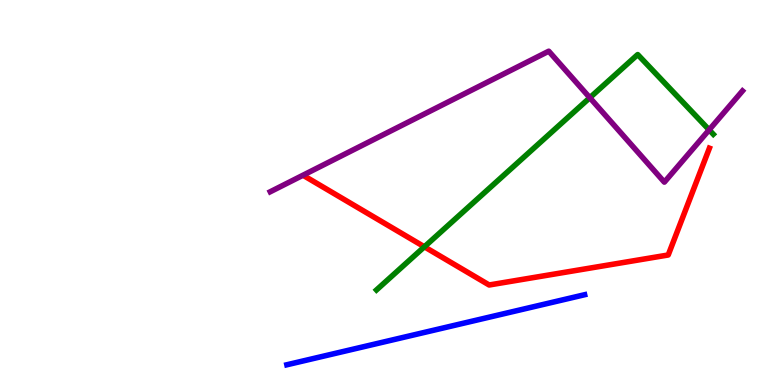[{'lines': ['blue', 'red'], 'intersections': []}, {'lines': ['green', 'red'], 'intersections': [{'x': 5.48, 'y': 3.59}]}, {'lines': ['purple', 'red'], 'intersections': []}, {'lines': ['blue', 'green'], 'intersections': []}, {'lines': ['blue', 'purple'], 'intersections': []}, {'lines': ['green', 'purple'], 'intersections': [{'x': 7.61, 'y': 7.46}, {'x': 9.15, 'y': 6.63}]}]